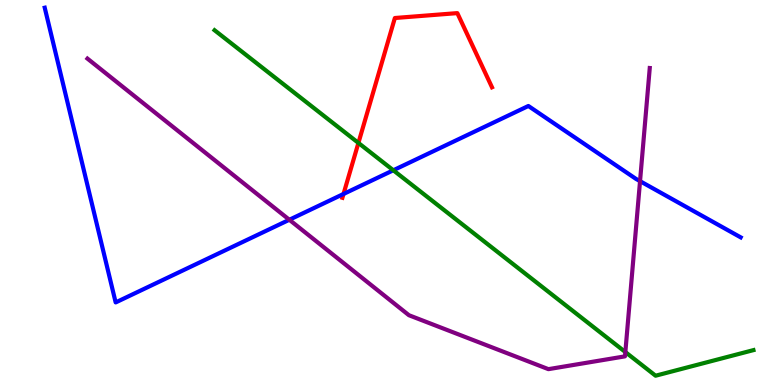[{'lines': ['blue', 'red'], 'intersections': [{'x': 4.43, 'y': 4.96}]}, {'lines': ['green', 'red'], 'intersections': [{'x': 4.62, 'y': 6.29}]}, {'lines': ['purple', 'red'], 'intersections': []}, {'lines': ['blue', 'green'], 'intersections': [{'x': 5.08, 'y': 5.58}]}, {'lines': ['blue', 'purple'], 'intersections': [{'x': 3.73, 'y': 4.29}, {'x': 8.26, 'y': 5.29}]}, {'lines': ['green', 'purple'], 'intersections': [{'x': 8.07, 'y': 0.856}]}]